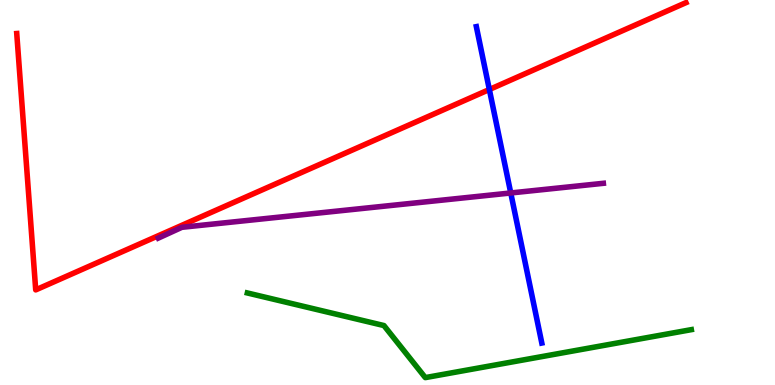[{'lines': ['blue', 'red'], 'intersections': [{'x': 6.31, 'y': 7.68}]}, {'lines': ['green', 'red'], 'intersections': []}, {'lines': ['purple', 'red'], 'intersections': []}, {'lines': ['blue', 'green'], 'intersections': []}, {'lines': ['blue', 'purple'], 'intersections': [{'x': 6.59, 'y': 4.99}]}, {'lines': ['green', 'purple'], 'intersections': []}]